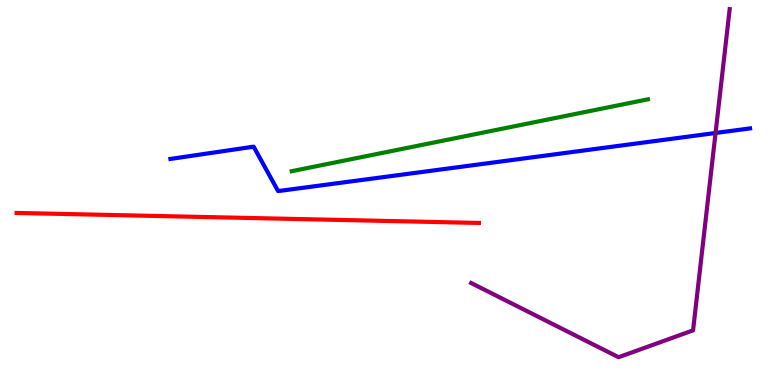[{'lines': ['blue', 'red'], 'intersections': []}, {'lines': ['green', 'red'], 'intersections': []}, {'lines': ['purple', 'red'], 'intersections': []}, {'lines': ['blue', 'green'], 'intersections': []}, {'lines': ['blue', 'purple'], 'intersections': [{'x': 9.23, 'y': 6.55}]}, {'lines': ['green', 'purple'], 'intersections': []}]